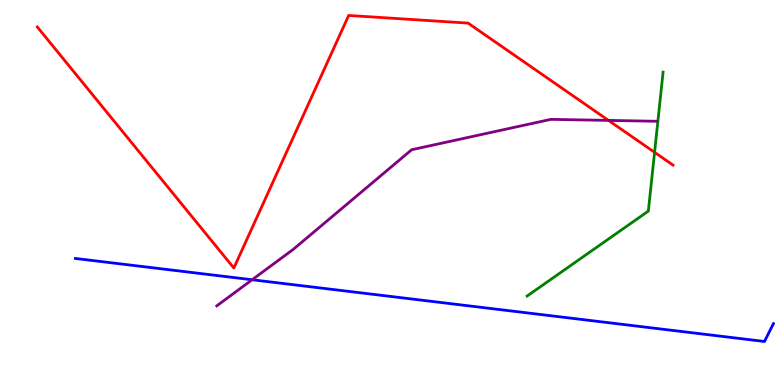[{'lines': ['blue', 'red'], 'intersections': []}, {'lines': ['green', 'red'], 'intersections': [{'x': 8.45, 'y': 6.04}]}, {'lines': ['purple', 'red'], 'intersections': [{'x': 7.85, 'y': 6.87}]}, {'lines': ['blue', 'green'], 'intersections': []}, {'lines': ['blue', 'purple'], 'intersections': [{'x': 3.25, 'y': 2.73}]}, {'lines': ['green', 'purple'], 'intersections': []}]